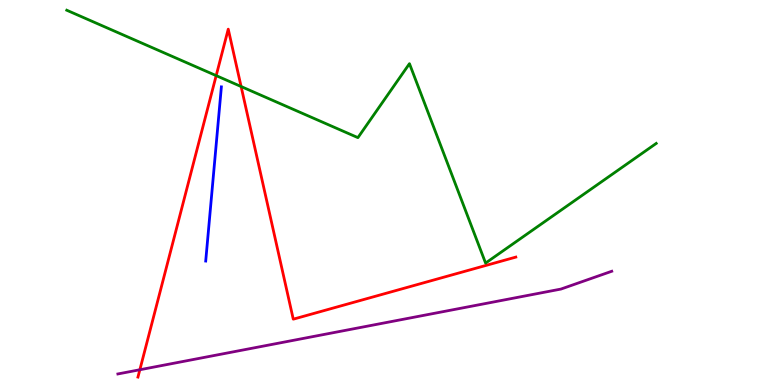[{'lines': ['blue', 'red'], 'intersections': []}, {'lines': ['green', 'red'], 'intersections': [{'x': 2.79, 'y': 8.04}, {'x': 3.11, 'y': 7.75}]}, {'lines': ['purple', 'red'], 'intersections': [{'x': 1.8, 'y': 0.396}]}, {'lines': ['blue', 'green'], 'intersections': []}, {'lines': ['blue', 'purple'], 'intersections': []}, {'lines': ['green', 'purple'], 'intersections': []}]